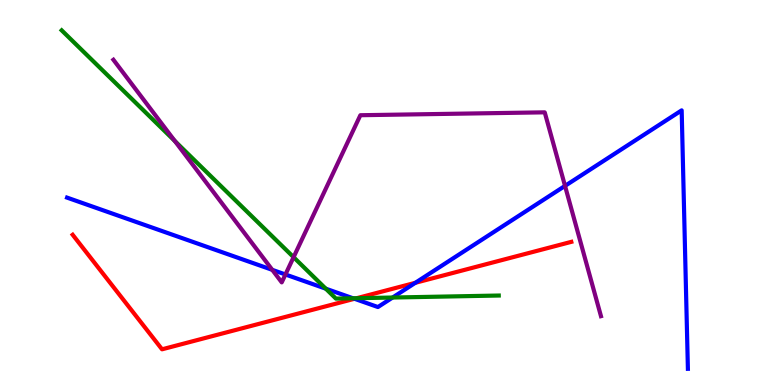[{'lines': ['blue', 'red'], 'intersections': [{'x': 4.57, 'y': 2.24}, {'x': 5.36, 'y': 2.65}]}, {'lines': ['green', 'red'], 'intersections': [{'x': 4.6, 'y': 2.25}]}, {'lines': ['purple', 'red'], 'intersections': []}, {'lines': ['blue', 'green'], 'intersections': [{'x': 4.2, 'y': 2.5}, {'x': 4.56, 'y': 2.25}, {'x': 5.07, 'y': 2.27}]}, {'lines': ['blue', 'purple'], 'intersections': [{'x': 3.51, 'y': 2.99}, {'x': 3.68, 'y': 2.87}, {'x': 7.29, 'y': 5.17}]}, {'lines': ['green', 'purple'], 'intersections': [{'x': 2.26, 'y': 6.34}, {'x': 3.79, 'y': 3.32}]}]